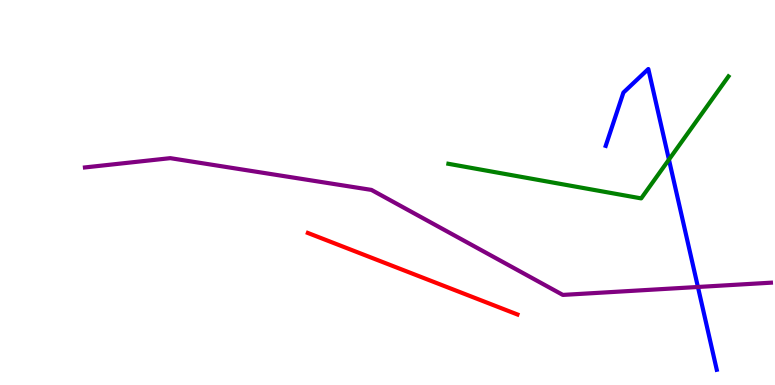[{'lines': ['blue', 'red'], 'intersections': []}, {'lines': ['green', 'red'], 'intersections': []}, {'lines': ['purple', 'red'], 'intersections': []}, {'lines': ['blue', 'green'], 'intersections': [{'x': 8.63, 'y': 5.85}]}, {'lines': ['blue', 'purple'], 'intersections': [{'x': 9.01, 'y': 2.55}]}, {'lines': ['green', 'purple'], 'intersections': []}]